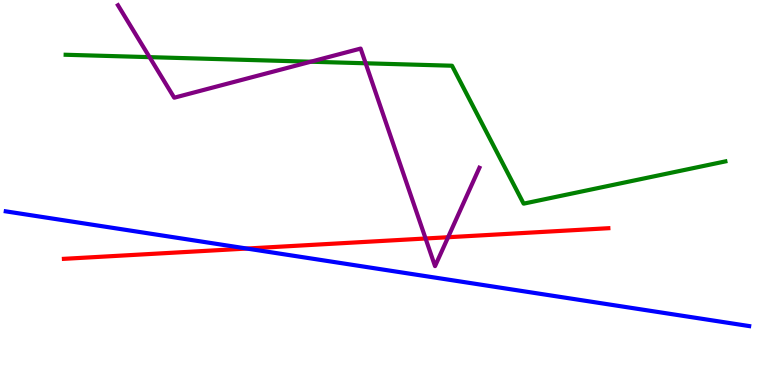[{'lines': ['blue', 'red'], 'intersections': [{'x': 3.19, 'y': 3.54}]}, {'lines': ['green', 'red'], 'intersections': []}, {'lines': ['purple', 'red'], 'intersections': [{'x': 5.49, 'y': 3.81}, {'x': 5.78, 'y': 3.84}]}, {'lines': ['blue', 'green'], 'intersections': []}, {'lines': ['blue', 'purple'], 'intersections': []}, {'lines': ['green', 'purple'], 'intersections': [{'x': 1.93, 'y': 8.52}, {'x': 4.01, 'y': 8.4}, {'x': 4.72, 'y': 8.36}]}]